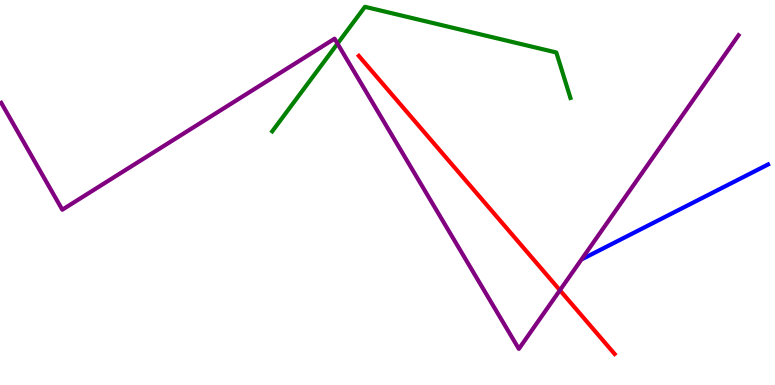[{'lines': ['blue', 'red'], 'intersections': []}, {'lines': ['green', 'red'], 'intersections': []}, {'lines': ['purple', 'red'], 'intersections': [{'x': 7.22, 'y': 2.46}]}, {'lines': ['blue', 'green'], 'intersections': []}, {'lines': ['blue', 'purple'], 'intersections': []}, {'lines': ['green', 'purple'], 'intersections': [{'x': 4.35, 'y': 8.87}]}]